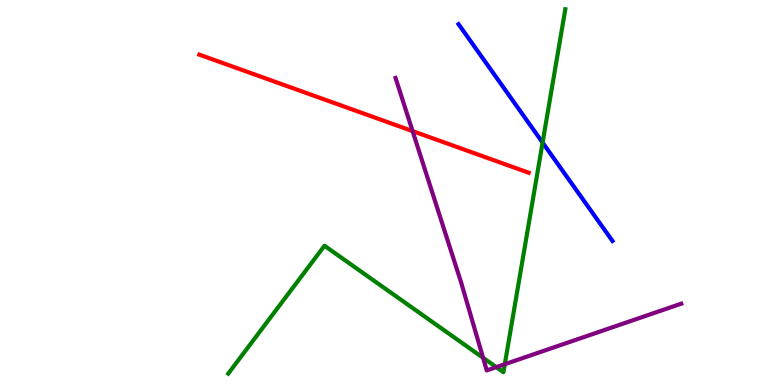[{'lines': ['blue', 'red'], 'intersections': []}, {'lines': ['green', 'red'], 'intersections': []}, {'lines': ['purple', 'red'], 'intersections': [{'x': 5.32, 'y': 6.59}]}, {'lines': ['blue', 'green'], 'intersections': [{'x': 7.0, 'y': 6.3}]}, {'lines': ['blue', 'purple'], 'intersections': []}, {'lines': ['green', 'purple'], 'intersections': [{'x': 6.23, 'y': 0.706}, {'x': 6.4, 'y': 0.464}, {'x': 6.51, 'y': 0.54}]}]